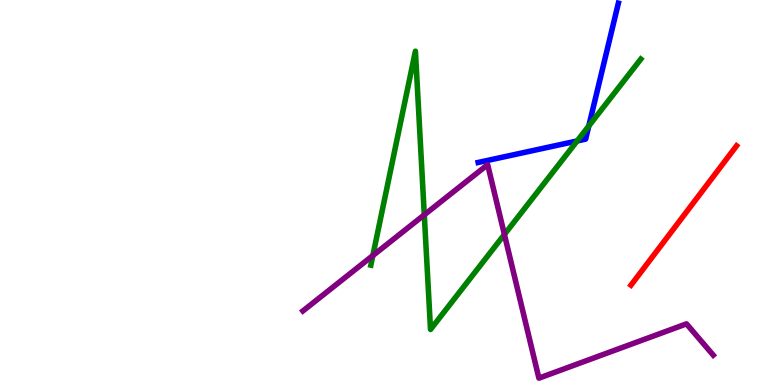[{'lines': ['blue', 'red'], 'intersections': []}, {'lines': ['green', 'red'], 'intersections': []}, {'lines': ['purple', 'red'], 'intersections': []}, {'lines': ['blue', 'green'], 'intersections': [{'x': 7.45, 'y': 6.34}, {'x': 7.6, 'y': 6.73}]}, {'lines': ['blue', 'purple'], 'intersections': []}, {'lines': ['green', 'purple'], 'intersections': [{'x': 4.81, 'y': 3.36}, {'x': 5.47, 'y': 4.42}, {'x': 6.51, 'y': 3.91}]}]